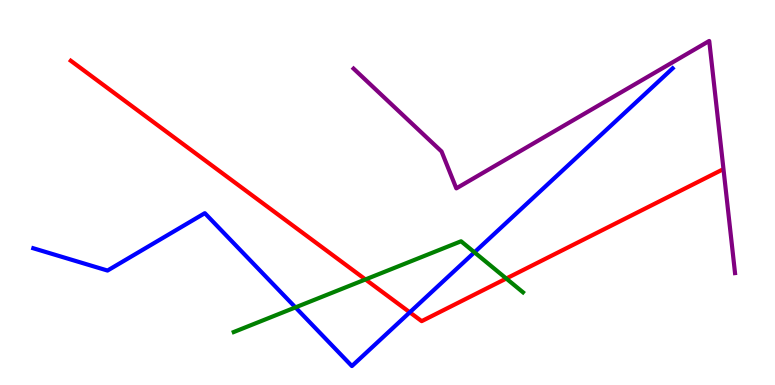[{'lines': ['blue', 'red'], 'intersections': [{'x': 5.29, 'y': 1.89}]}, {'lines': ['green', 'red'], 'intersections': [{'x': 4.72, 'y': 2.74}, {'x': 6.53, 'y': 2.77}]}, {'lines': ['purple', 'red'], 'intersections': []}, {'lines': ['blue', 'green'], 'intersections': [{'x': 3.81, 'y': 2.02}, {'x': 6.12, 'y': 3.45}]}, {'lines': ['blue', 'purple'], 'intersections': []}, {'lines': ['green', 'purple'], 'intersections': []}]